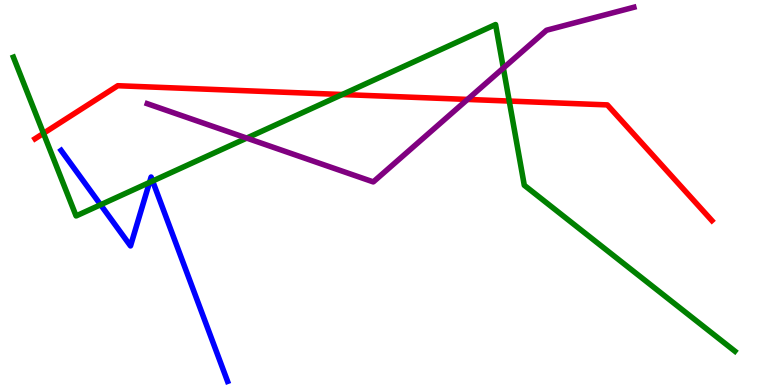[{'lines': ['blue', 'red'], 'intersections': []}, {'lines': ['green', 'red'], 'intersections': [{'x': 0.561, 'y': 6.54}, {'x': 4.42, 'y': 7.55}, {'x': 6.57, 'y': 7.38}]}, {'lines': ['purple', 'red'], 'intersections': [{'x': 6.03, 'y': 7.42}]}, {'lines': ['blue', 'green'], 'intersections': [{'x': 1.3, 'y': 4.68}, {'x': 1.93, 'y': 5.26}, {'x': 1.97, 'y': 5.3}]}, {'lines': ['blue', 'purple'], 'intersections': []}, {'lines': ['green', 'purple'], 'intersections': [{'x': 3.18, 'y': 6.41}, {'x': 6.49, 'y': 8.23}]}]